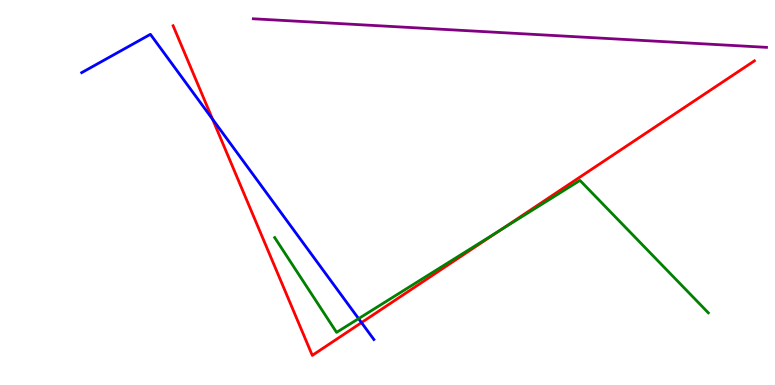[{'lines': ['blue', 'red'], 'intersections': [{'x': 2.74, 'y': 6.9}, {'x': 4.66, 'y': 1.62}]}, {'lines': ['green', 'red'], 'intersections': [{'x': 6.45, 'y': 4.01}]}, {'lines': ['purple', 'red'], 'intersections': []}, {'lines': ['blue', 'green'], 'intersections': [{'x': 4.63, 'y': 1.72}]}, {'lines': ['blue', 'purple'], 'intersections': []}, {'lines': ['green', 'purple'], 'intersections': []}]